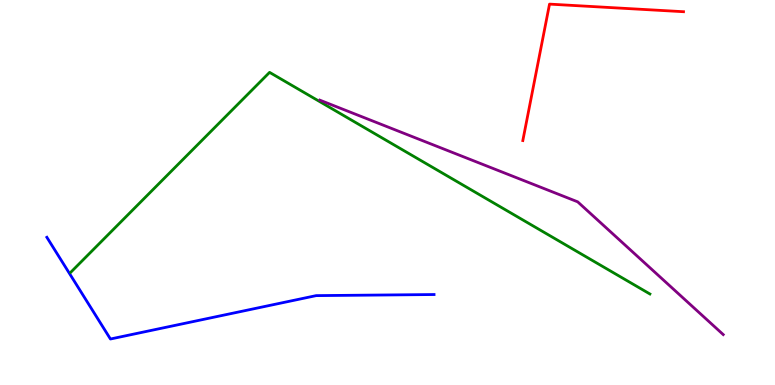[{'lines': ['blue', 'red'], 'intersections': []}, {'lines': ['green', 'red'], 'intersections': []}, {'lines': ['purple', 'red'], 'intersections': []}, {'lines': ['blue', 'green'], 'intersections': []}, {'lines': ['blue', 'purple'], 'intersections': []}, {'lines': ['green', 'purple'], 'intersections': []}]